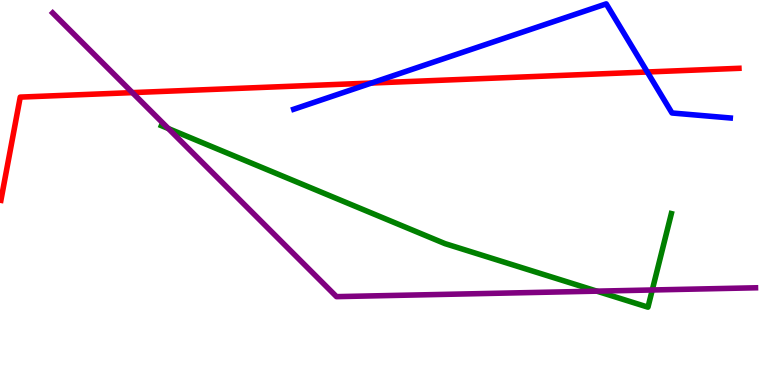[{'lines': ['blue', 'red'], 'intersections': [{'x': 4.79, 'y': 7.84}, {'x': 8.35, 'y': 8.13}]}, {'lines': ['green', 'red'], 'intersections': []}, {'lines': ['purple', 'red'], 'intersections': [{'x': 1.71, 'y': 7.59}]}, {'lines': ['blue', 'green'], 'intersections': []}, {'lines': ['blue', 'purple'], 'intersections': []}, {'lines': ['green', 'purple'], 'intersections': [{'x': 2.17, 'y': 6.66}, {'x': 7.7, 'y': 2.44}, {'x': 8.42, 'y': 2.47}]}]